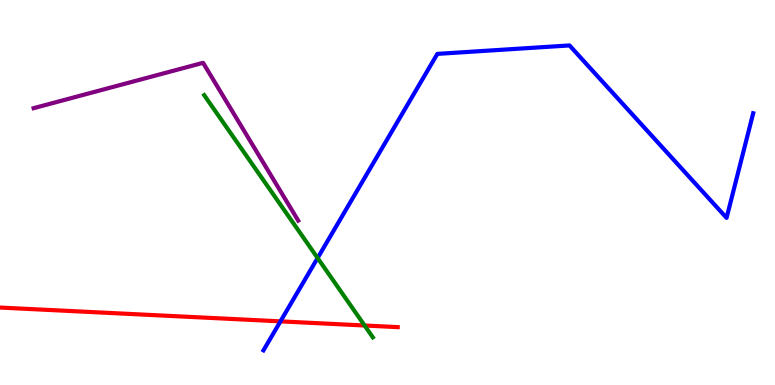[{'lines': ['blue', 'red'], 'intersections': [{'x': 3.62, 'y': 1.65}]}, {'lines': ['green', 'red'], 'intersections': [{'x': 4.7, 'y': 1.55}]}, {'lines': ['purple', 'red'], 'intersections': []}, {'lines': ['blue', 'green'], 'intersections': [{'x': 4.1, 'y': 3.3}]}, {'lines': ['blue', 'purple'], 'intersections': []}, {'lines': ['green', 'purple'], 'intersections': []}]